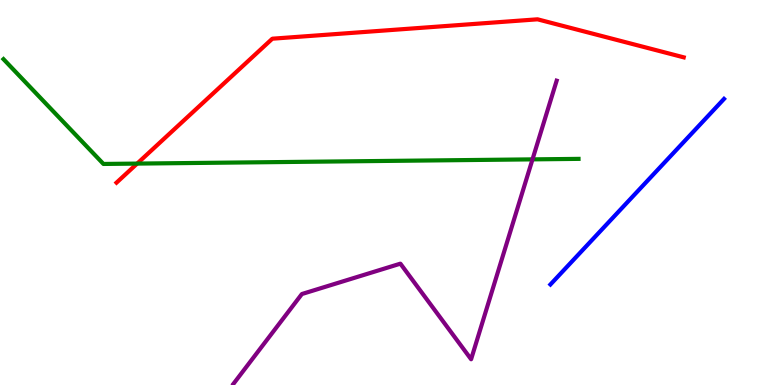[{'lines': ['blue', 'red'], 'intersections': []}, {'lines': ['green', 'red'], 'intersections': [{'x': 1.77, 'y': 5.75}]}, {'lines': ['purple', 'red'], 'intersections': []}, {'lines': ['blue', 'green'], 'intersections': []}, {'lines': ['blue', 'purple'], 'intersections': []}, {'lines': ['green', 'purple'], 'intersections': [{'x': 6.87, 'y': 5.86}]}]